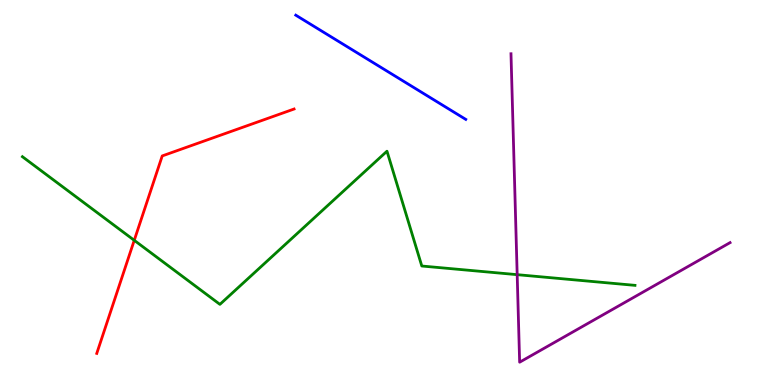[{'lines': ['blue', 'red'], 'intersections': []}, {'lines': ['green', 'red'], 'intersections': [{'x': 1.73, 'y': 3.76}]}, {'lines': ['purple', 'red'], 'intersections': []}, {'lines': ['blue', 'green'], 'intersections': []}, {'lines': ['blue', 'purple'], 'intersections': []}, {'lines': ['green', 'purple'], 'intersections': [{'x': 6.67, 'y': 2.87}]}]